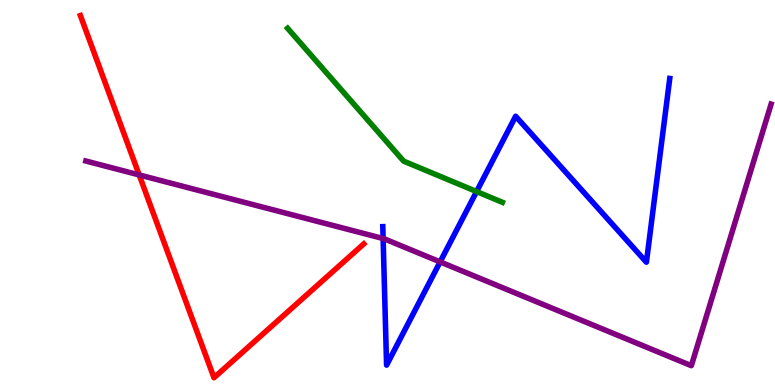[{'lines': ['blue', 'red'], 'intersections': []}, {'lines': ['green', 'red'], 'intersections': []}, {'lines': ['purple', 'red'], 'intersections': [{'x': 1.8, 'y': 5.46}]}, {'lines': ['blue', 'green'], 'intersections': [{'x': 6.15, 'y': 5.02}]}, {'lines': ['blue', 'purple'], 'intersections': [{'x': 4.94, 'y': 3.8}, {'x': 5.68, 'y': 3.2}]}, {'lines': ['green', 'purple'], 'intersections': []}]